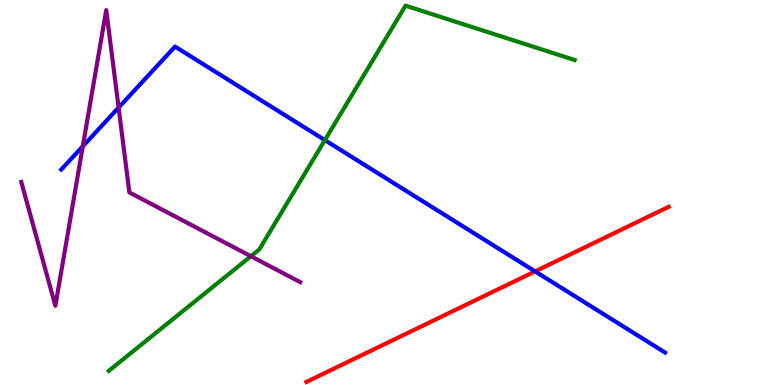[{'lines': ['blue', 'red'], 'intersections': [{'x': 6.9, 'y': 2.95}]}, {'lines': ['green', 'red'], 'intersections': []}, {'lines': ['purple', 'red'], 'intersections': []}, {'lines': ['blue', 'green'], 'intersections': [{'x': 4.19, 'y': 6.36}]}, {'lines': ['blue', 'purple'], 'intersections': [{'x': 1.07, 'y': 6.2}, {'x': 1.53, 'y': 7.21}]}, {'lines': ['green', 'purple'], 'intersections': [{'x': 3.24, 'y': 3.34}]}]